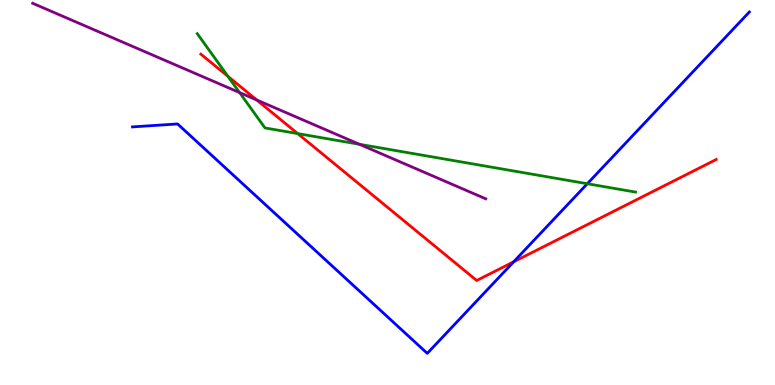[{'lines': ['blue', 'red'], 'intersections': [{'x': 6.63, 'y': 3.2}]}, {'lines': ['green', 'red'], 'intersections': [{'x': 2.94, 'y': 8.02}, {'x': 3.84, 'y': 6.53}]}, {'lines': ['purple', 'red'], 'intersections': [{'x': 3.31, 'y': 7.4}]}, {'lines': ['blue', 'green'], 'intersections': [{'x': 7.58, 'y': 5.23}]}, {'lines': ['blue', 'purple'], 'intersections': []}, {'lines': ['green', 'purple'], 'intersections': [{'x': 3.09, 'y': 7.6}, {'x': 4.64, 'y': 6.25}]}]